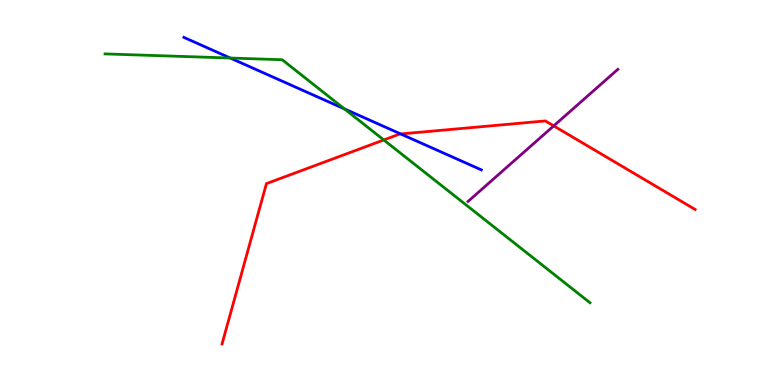[{'lines': ['blue', 'red'], 'intersections': [{'x': 5.17, 'y': 6.52}]}, {'lines': ['green', 'red'], 'intersections': [{'x': 4.95, 'y': 6.36}]}, {'lines': ['purple', 'red'], 'intersections': [{'x': 7.14, 'y': 6.73}]}, {'lines': ['blue', 'green'], 'intersections': [{'x': 2.97, 'y': 8.49}, {'x': 4.44, 'y': 7.17}]}, {'lines': ['blue', 'purple'], 'intersections': []}, {'lines': ['green', 'purple'], 'intersections': []}]